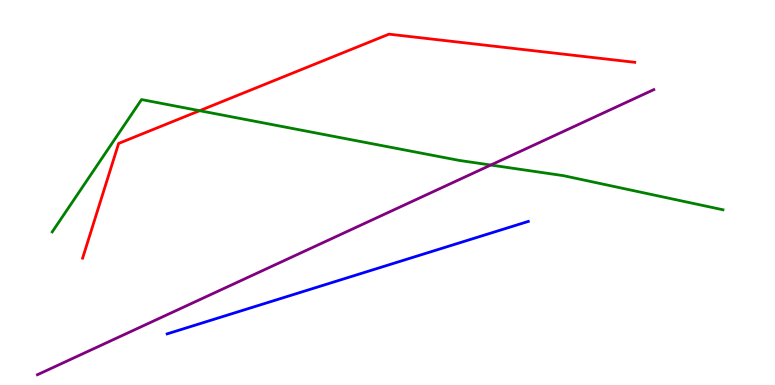[{'lines': ['blue', 'red'], 'intersections': []}, {'lines': ['green', 'red'], 'intersections': [{'x': 2.58, 'y': 7.12}]}, {'lines': ['purple', 'red'], 'intersections': []}, {'lines': ['blue', 'green'], 'intersections': []}, {'lines': ['blue', 'purple'], 'intersections': []}, {'lines': ['green', 'purple'], 'intersections': [{'x': 6.33, 'y': 5.71}]}]